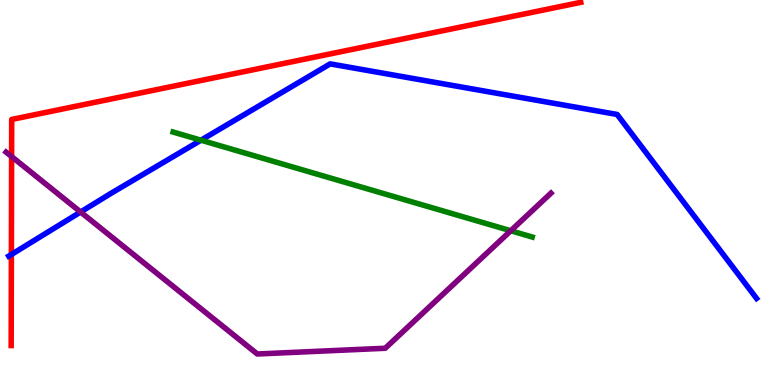[{'lines': ['blue', 'red'], 'intersections': [{'x': 0.147, 'y': 3.39}]}, {'lines': ['green', 'red'], 'intersections': []}, {'lines': ['purple', 'red'], 'intersections': [{'x': 0.15, 'y': 5.93}]}, {'lines': ['blue', 'green'], 'intersections': [{'x': 2.59, 'y': 6.36}]}, {'lines': ['blue', 'purple'], 'intersections': [{'x': 1.04, 'y': 4.49}]}, {'lines': ['green', 'purple'], 'intersections': [{'x': 6.59, 'y': 4.01}]}]